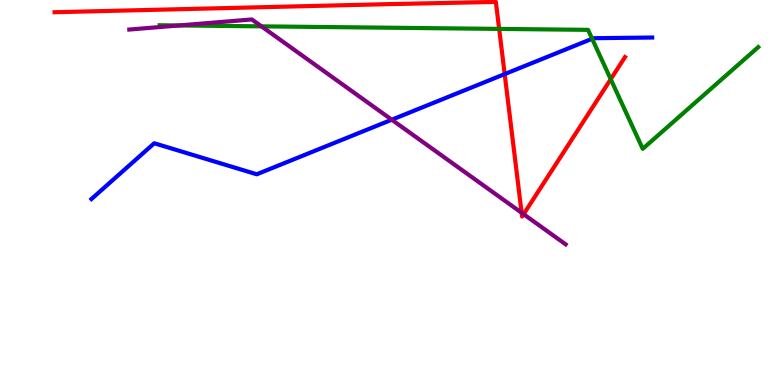[{'lines': ['blue', 'red'], 'intersections': [{'x': 6.51, 'y': 8.08}]}, {'lines': ['green', 'red'], 'intersections': [{'x': 6.44, 'y': 9.25}, {'x': 7.88, 'y': 7.94}]}, {'lines': ['purple', 'red'], 'intersections': [{'x': 6.73, 'y': 4.47}, {'x': 6.76, 'y': 4.44}]}, {'lines': ['blue', 'green'], 'intersections': [{'x': 7.64, 'y': 8.99}]}, {'lines': ['blue', 'purple'], 'intersections': [{'x': 5.06, 'y': 6.89}]}, {'lines': ['green', 'purple'], 'intersections': [{'x': 2.31, 'y': 9.34}, {'x': 3.37, 'y': 9.32}]}]